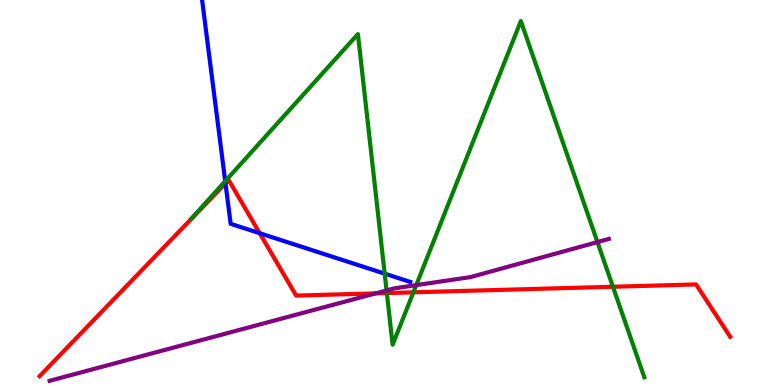[{'lines': ['blue', 'red'], 'intersections': [{'x': 2.91, 'y': 5.23}, {'x': 3.35, 'y': 3.94}]}, {'lines': ['green', 'red'], 'intersections': [{'x': 4.99, 'y': 2.39}, {'x': 5.33, 'y': 2.41}, {'x': 7.91, 'y': 2.55}]}, {'lines': ['purple', 'red'], 'intersections': [{'x': 4.85, 'y': 2.38}]}, {'lines': ['blue', 'green'], 'intersections': [{'x': 2.91, 'y': 5.29}, {'x': 4.96, 'y': 2.89}]}, {'lines': ['blue', 'purple'], 'intersections': []}, {'lines': ['green', 'purple'], 'intersections': [{'x': 4.99, 'y': 2.46}, {'x': 5.37, 'y': 2.59}, {'x': 7.71, 'y': 3.71}]}]